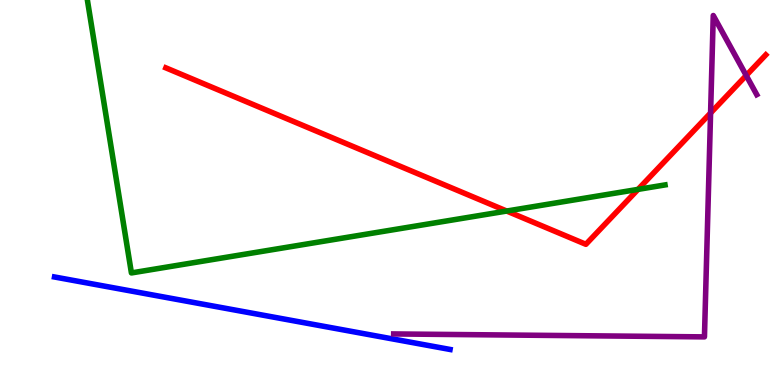[{'lines': ['blue', 'red'], 'intersections': []}, {'lines': ['green', 'red'], 'intersections': [{'x': 6.54, 'y': 4.52}, {'x': 8.23, 'y': 5.08}]}, {'lines': ['purple', 'red'], 'intersections': [{'x': 9.17, 'y': 7.07}, {'x': 9.63, 'y': 8.04}]}, {'lines': ['blue', 'green'], 'intersections': []}, {'lines': ['blue', 'purple'], 'intersections': []}, {'lines': ['green', 'purple'], 'intersections': []}]